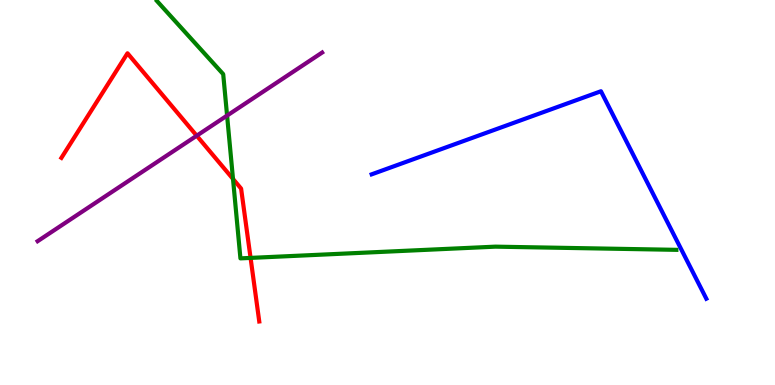[{'lines': ['blue', 'red'], 'intersections': []}, {'lines': ['green', 'red'], 'intersections': [{'x': 3.01, 'y': 5.35}, {'x': 3.23, 'y': 3.3}]}, {'lines': ['purple', 'red'], 'intersections': [{'x': 2.54, 'y': 6.48}]}, {'lines': ['blue', 'green'], 'intersections': []}, {'lines': ['blue', 'purple'], 'intersections': []}, {'lines': ['green', 'purple'], 'intersections': [{'x': 2.93, 'y': 7.0}]}]